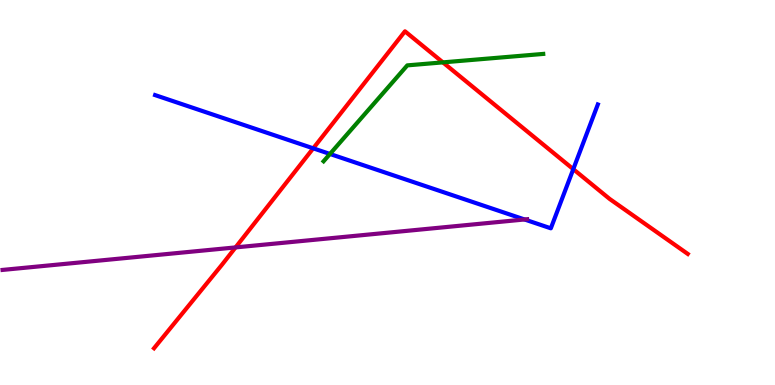[{'lines': ['blue', 'red'], 'intersections': [{'x': 4.04, 'y': 6.15}, {'x': 7.4, 'y': 5.61}]}, {'lines': ['green', 'red'], 'intersections': [{'x': 5.71, 'y': 8.38}]}, {'lines': ['purple', 'red'], 'intersections': [{'x': 3.04, 'y': 3.57}]}, {'lines': ['blue', 'green'], 'intersections': [{'x': 4.26, 'y': 6.0}]}, {'lines': ['blue', 'purple'], 'intersections': [{'x': 6.77, 'y': 4.3}]}, {'lines': ['green', 'purple'], 'intersections': []}]